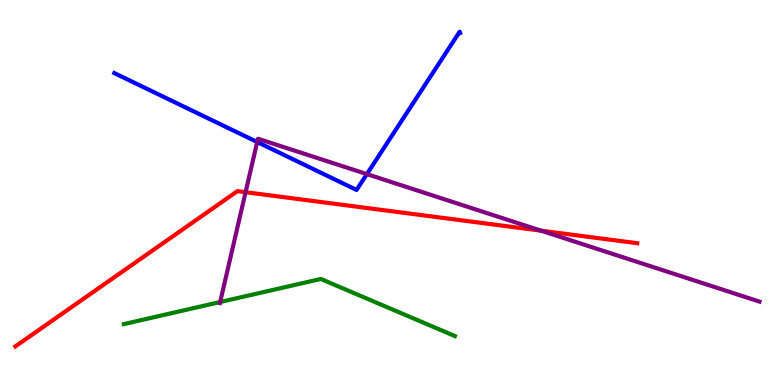[{'lines': ['blue', 'red'], 'intersections': []}, {'lines': ['green', 'red'], 'intersections': []}, {'lines': ['purple', 'red'], 'intersections': [{'x': 3.17, 'y': 5.01}, {'x': 6.98, 'y': 4.01}]}, {'lines': ['blue', 'green'], 'intersections': []}, {'lines': ['blue', 'purple'], 'intersections': [{'x': 3.32, 'y': 6.31}, {'x': 4.73, 'y': 5.48}]}, {'lines': ['green', 'purple'], 'intersections': [{'x': 2.84, 'y': 2.16}]}]